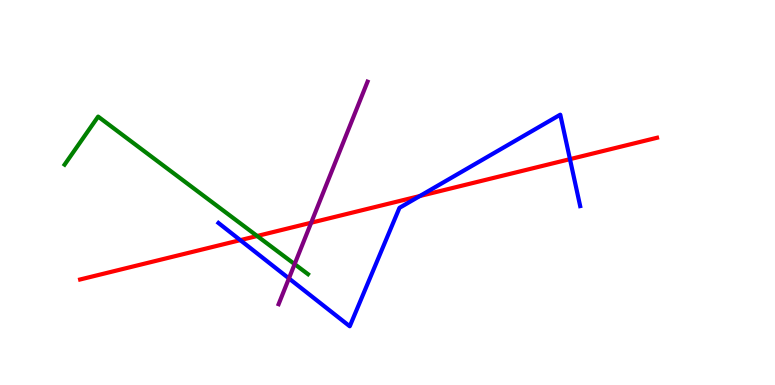[{'lines': ['blue', 'red'], 'intersections': [{'x': 3.1, 'y': 3.76}, {'x': 5.42, 'y': 4.91}, {'x': 7.35, 'y': 5.87}]}, {'lines': ['green', 'red'], 'intersections': [{'x': 3.32, 'y': 3.87}]}, {'lines': ['purple', 'red'], 'intersections': [{'x': 4.02, 'y': 4.22}]}, {'lines': ['blue', 'green'], 'intersections': []}, {'lines': ['blue', 'purple'], 'intersections': [{'x': 3.73, 'y': 2.77}]}, {'lines': ['green', 'purple'], 'intersections': [{'x': 3.8, 'y': 3.14}]}]